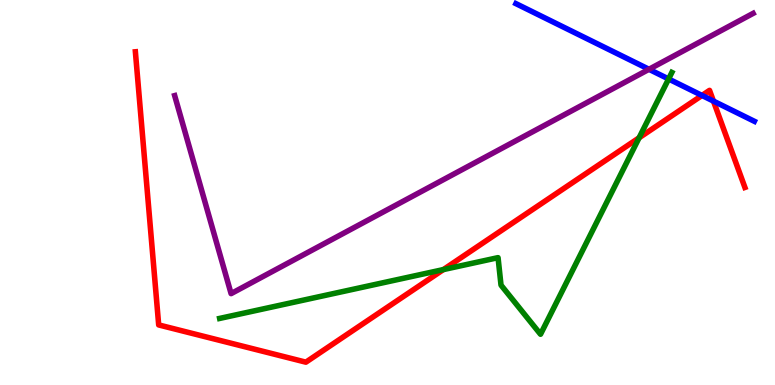[{'lines': ['blue', 'red'], 'intersections': [{'x': 9.06, 'y': 7.52}, {'x': 9.21, 'y': 7.37}]}, {'lines': ['green', 'red'], 'intersections': [{'x': 5.72, 'y': 3.0}, {'x': 8.25, 'y': 6.42}]}, {'lines': ['purple', 'red'], 'intersections': []}, {'lines': ['blue', 'green'], 'intersections': [{'x': 8.63, 'y': 7.95}]}, {'lines': ['blue', 'purple'], 'intersections': [{'x': 8.37, 'y': 8.2}]}, {'lines': ['green', 'purple'], 'intersections': []}]